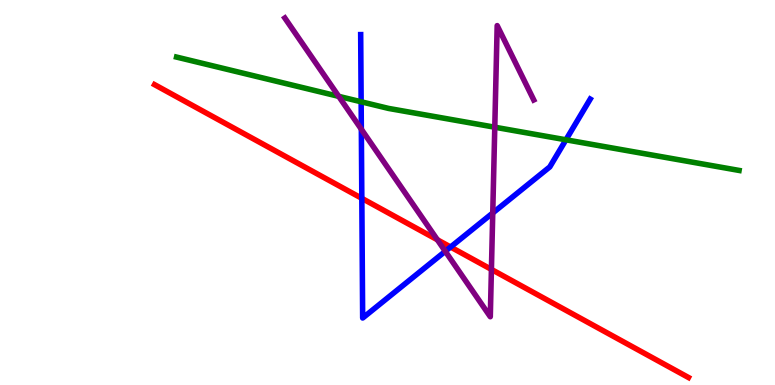[{'lines': ['blue', 'red'], 'intersections': [{'x': 4.67, 'y': 4.85}, {'x': 5.81, 'y': 3.58}]}, {'lines': ['green', 'red'], 'intersections': []}, {'lines': ['purple', 'red'], 'intersections': [{'x': 5.64, 'y': 3.77}, {'x': 6.34, 'y': 3.0}]}, {'lines': ['blue', 'green'], 'intersections': [{'x': 4.66, 'y': 7.36}, {'x': 7.3, 'y': 6.37}]}, {'lines': ['blue', 'purple'], 'intersections': [{'x': 4.66, 'y': 6.64}, {'x': 5.75, 'y': 3.47}, {'x': 6.36, 'y': 4.47}]}, {'lines': ['green', 'purple'], 'intersections': [{'x': 4.37, 'y': 7.5}, {'x': 6.38, 'y': 6.7}]}]